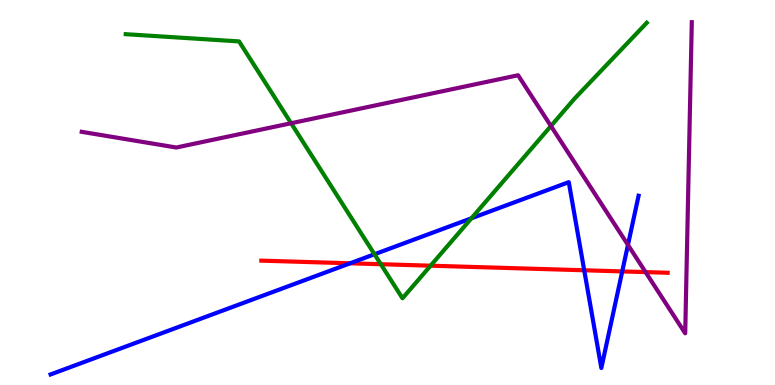[{'lines': ['blue', 'red'], 'intersections': [{'x': 4.52, 'y': 3.16}, {'x': 7.54, 'y': 2.98}, {'x': 8.03, 'y': 2.95}]}, {'lines': ['green', 'red'], 'intersections': [{'x': 4.91, 'y': 3.14}, {'x': 5.56, 'y': 3.1}]}, {'lines': ['purple', 'red'], 'intersections': [{'x': 8.33, 'y': 2.93}]}, {'lines': ['blue', 'green'], 'intersections': [{'x': 4.83, 'y': 3.4}, {'x': 6.08, 'y': 4.33}]}, {'lines': ['blue', 'purple'], 'intersections': [{'x': 8.1, 'y': 3.64}]}, {'lines': ['green', 'purple'], 'intersections': [{'x': 3.76, 'y': 6.8}, {'x': 7.11, 'y': 6.73}]}]